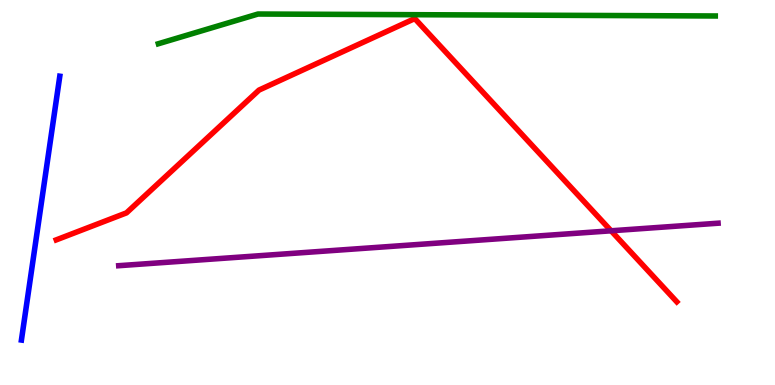[{'lines': ['blue', 'red'], 'intersections': []}, {'lines': ['green', 'red'], 'intersections': []}, {'lines': ['purple', 'red'], 'intersections': [{'x': 7.89, 'y': 4.01}]}, {'lines': ['blue', 'green'], 'intersections': []}, {'lines': ['blue', 'purple'], 'intersections': []}, {'lines': ['green', 'purple'], 'intersections': []}]